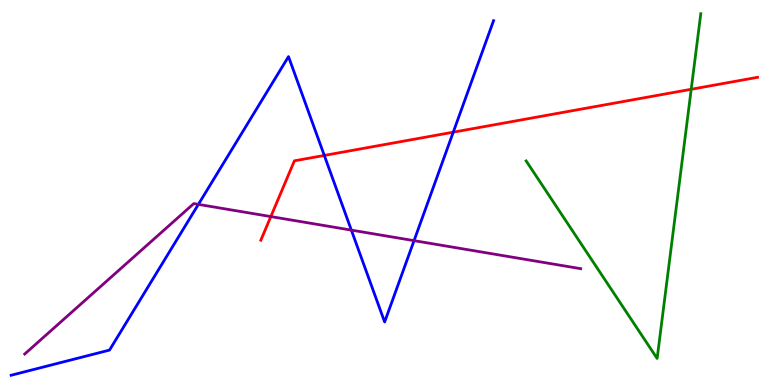[{'lines': ['blue', 'red'], 'intersections': [{'x': 4.18, 'y': 5.96}, {'x': 5.85, 'y': 6.57}]}, {'lines': ['green', 'red'], 'intersections': [{'x': 8.92, 'y': 7.68}]}, {'lines': ['purple', 'red'], 'intersections': [{'x': 3.49, 'y': 4.37}]}, {'lines': ['blue', 'green'], 'intersections': []}, {'lines': ['blue', 'purple'], 'intersections': [{'x': 2.56, 'y': 4.69}, {'x': 4.53, 'y': 4.02}, {'x': 5.34, 'y': 3.75}]}, {'lines': ['green', 'purple'], 'intersections': []}]